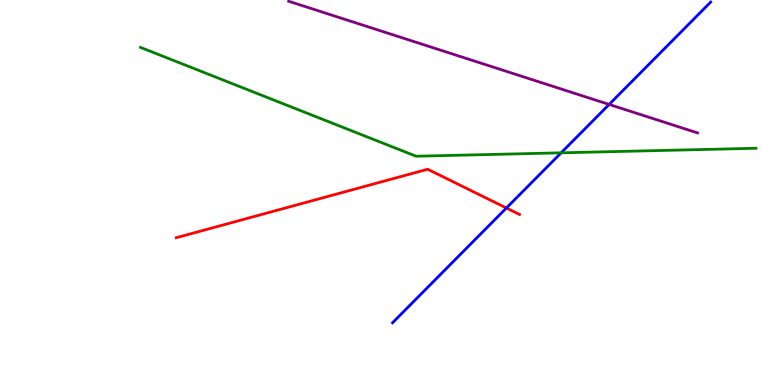[{'lines': ['blue', 'red'], 'intersections': [{'x': 6.53, 'y': 4.6}]}, {'lines': ['green', 'red'], 'intersections': []}, {'lines': ['purple', 'red'], 'intersections': []}, {'lines': ['blue', 'green'], 'intersections': [{'x': 7.24, 'y': 6.03}]}, {'lines': ['blue', 'purple'], 'intersections': [{'x': 7.86, 'y': 7.29}]}, {'lines': ['green', 'purple'], 'intersections': []}]